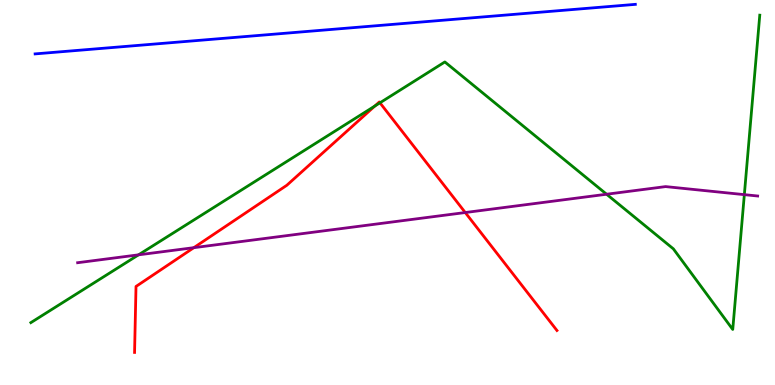[{'lines': ['blue', 'red'], 'intersections': []}, {'lines': ['green', 'red'], 'intersections': [{'x': 4.84, 'y': 7.25}, {'x': 4.9, 'y': 7.33}]}, {'lines': ['purple', 'red'], 'intersections': [{'x': 2.5, 'y': 3.57}, {'x': 6.0, 'y': 4.48}]}, {'lines': ['blue', 'green'], 'intersections': []}, {'lines': ['blue', 'purple'], 'intersections': []}, {'lines': ['green', 'purple'], 'intersections': [{'x': 1.79, 'y': 3.38}, {'x': 7.83, 'y': 4.95}, {'x': 9.6, 'y': 4.94}]}]